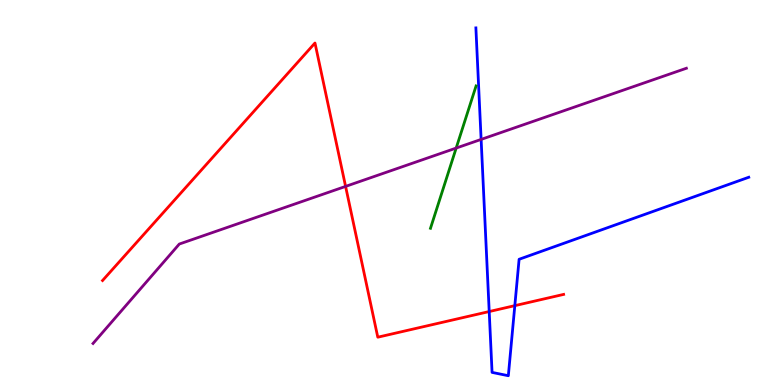[{'lines': ['blue', 'red'], 'intersections': [{'x': 6.31, 'y': 1.91}, {'x': 6.64, 'y': 2.06}]}, {'lines': ['green', 'red'], 'intersections': []}, {'lines': ['purple', 'red'], 'intersections': [{'x': 4.46, 'y': 5.16}]}, {'lines': ['blue', 'green'], 'intersections': []}, {'lines': ['blue', 'purple'], 'intersections': [{'x': 6.21, 'y': 6.38}]}, {'lines': ['green', 'purple'], 'intersections': [{'x': 5.89, 'y': 6.15}]}]